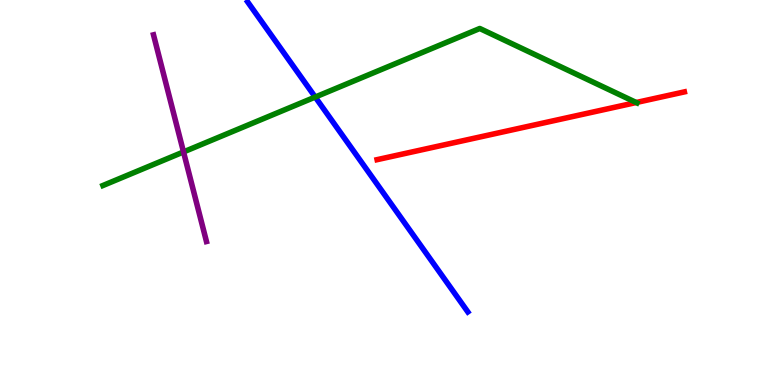[{'lines': ['blue', 'red'], 'intersections': []}, {'lines': ['green', 'red'], 'intersections': [{'x': 8.21, 'y': 7.34}]}, {'lines': ['purple', 'red'], 'intersections': []}, {'lines': ['blue', 'green'], 'intersections': [{'x': 4.07, 'y': 7.48}]}, {'lines': ['blue', 'purple'], 'intersections': []}, {'lines': ['green', 'purple'], 'intersections': [{'x': 2.37, 'y': 6.05}]}]